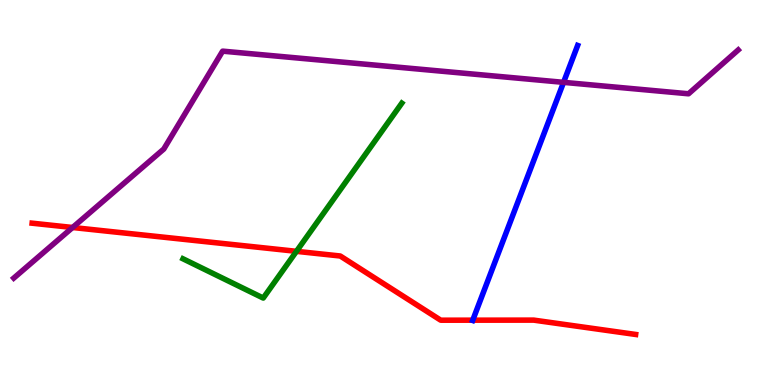[{'lines': ['blue', 'red'], 'intersections': [{'x': 6.1, 'y': 1.68}]}, {'lines': ['green', 'red'], 'intersections': [{'x': 3.83, 'y': 3.47}]}, {'lines': ['purple', 'red'], 'intersections': [{'x': 0.937, 'y': 4.09}]}, {'lines': ['blue', 'green'], 'intersections': []}, {'lines': ['blue', 'purple'], 'intersections': [{'x': 7.27, 'y': 7.86}]}, {'lines': ['green', 'purple'], 'intersections': []}]